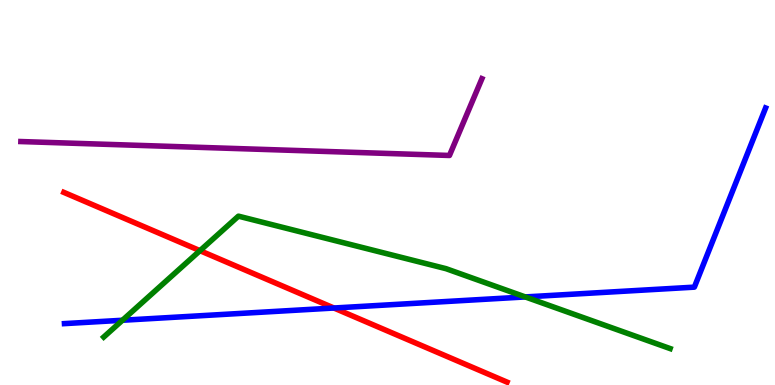[{'lines': ['blue', 'red'], 'intersections': [{'x': 4.31, 'y': 2.0}]}, {'lines': ['green', 'red'], 'intersections': [{'x': 2.58, 'y': 3.49}]}, {'lines': ['purple', 'red'], 'intersections': []}, {'lines': ['blue', 'green'], 'intersections': [{'x': 1.58, 'y': 1.68}, {'x': 6.78, 'y': 2.29}]}, {'lines': ['blue', 'purple'], 'intersections': []}, {'lines': ['green', 'purple'], 'intersections': []}]